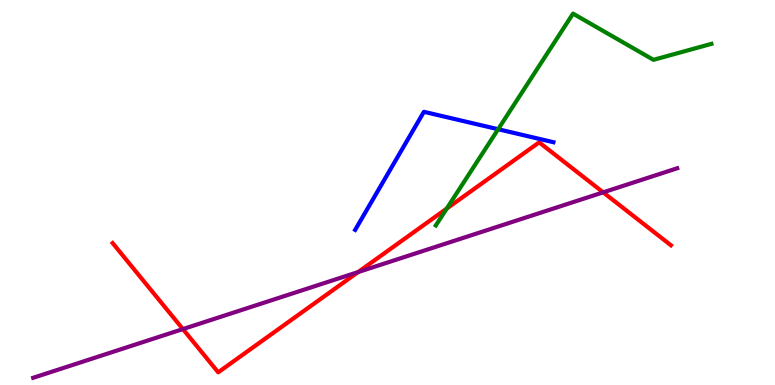[{'lines': ['blue', 'red'], 'intersections': []}, {'lines': ['green', 'red'], 'intersections': [{'x': 5.76, 'y': 4.58}]}, {'lines': ['purple', 'red'], 'intersections': [{'x': 2.36, 'y': 1.45}, {'x': 4.62, 'y': 2.93}, {'x': 7.78, 'y': 5.0}]}, {'lines': ['blue', 'green'], 'intersections': [{'x': 6.43, 'y': 6.64}]}, {'lines': ['blue', 'purple'], 'intersections': []}, {'lines': ['green', 'purple'], 'intersections': []}]